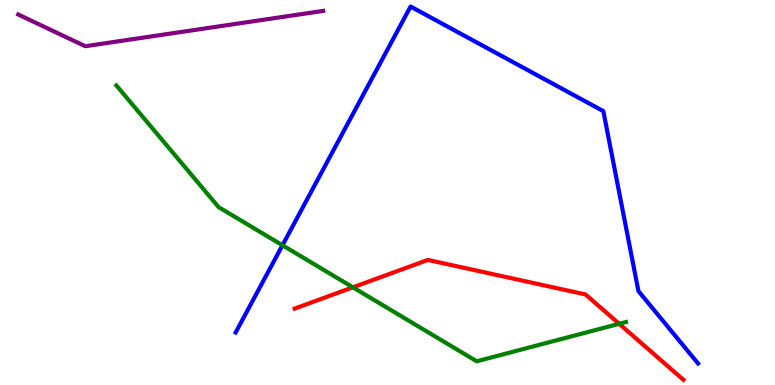[{'lines': ['blue', 'red'], 'intersections': []}, {'lines': ['green', 'red'], 'intersections': [{'x': 4.55, 'y': 2.54}, {'x': 7.99, 'y': 1.59}]}, {'lines': ['purple', 'red'], 'intersections': []}, {'lines': ['blue', 'green'], 'intersections': [{'x': 3.64, 'y': 3.63}]}, {'lines': ['blue', 'purple'], 'intersections': []}, {'lines': ['green', 'purple'], 'intersections': []}]